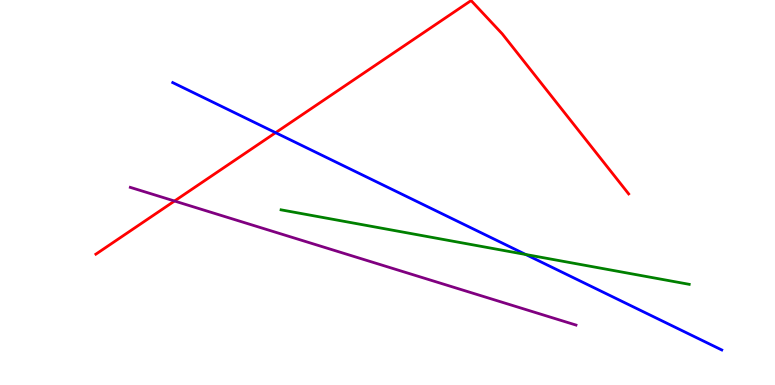[{'lines': ['blue', 'red'], 'intersections': [{'x': 3.56, 'y': 6.55}]}, {'lines': ['green', 'red'], 'intersections': []}, {'lines': ['purple', 'red'], 'intersections': [{'x': 2.25, 'y': 4.78}]}, {'lines': ['blue', 'green'], 'intersections': [{'x': 6.78, 'y': 3.39}]}, {'lines': ['blue', 'purple'], 'intersections': []}, {'lines': ['green', 'purple'], 'intersections': []}]